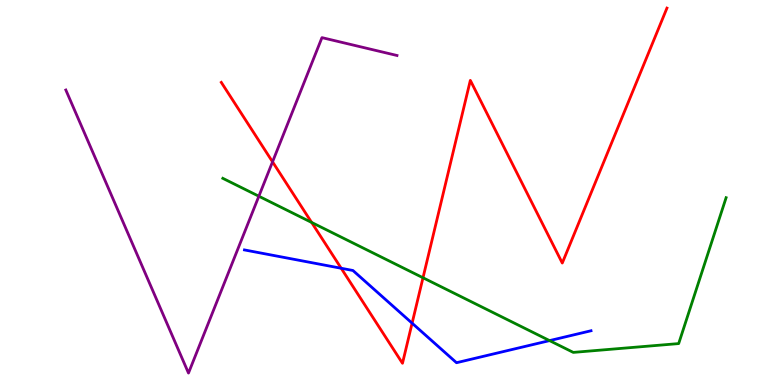[{'lines': ['blue', 'red'], 'intersections': [{'x': 4.4, 'y': 3.03}, {'x': 5.32, 'y': 1.61}]}, {'lines': ['green', 'red'], 'intersections': [{'x': 4.02, 'y': 4.22}, {'x': 5.46, 'y': 2.79}]}, {'lines': ['purple', 'red'], 'intersections': [{'x': 3.52, 'y': 5.8}]}, {'lines': ['blue', 'green'], 'intersections': [{'x': 7.09, 'y': 1.15}]}, {'lines': ['blue', 'purple'], 'intersections': []}, {'lines': ['green', 'purple'], 'intersections': [{'x': 3.34, 'y': 4.9}]}]